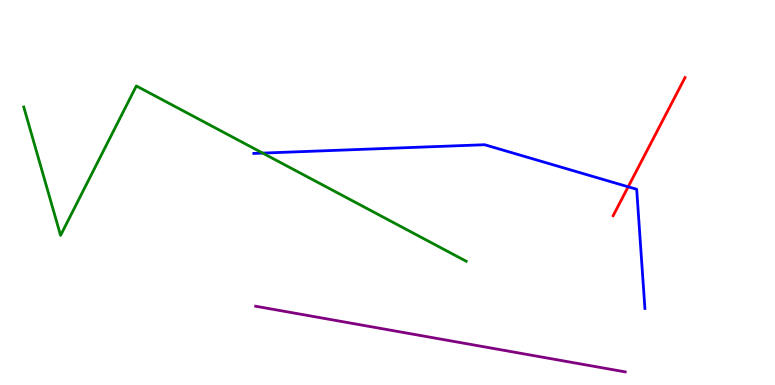[{'lines': ['blue', 'red'], 'intersections': [{'x': 8.11, 'y': 5.15}]}, {'lines': ['green', 'red'], 'intersections': []}, {'lines': ['purple', 'red'], 'intersections': []}, {'lines': ['blue', 'green'], 'intersections': [{'x': 3.39, 'y': 6.02}]}, {'lines': ['blue', 'purple'], 'intersections': []}, {'lines': ['green', 'purple'], 'intersections': []}]